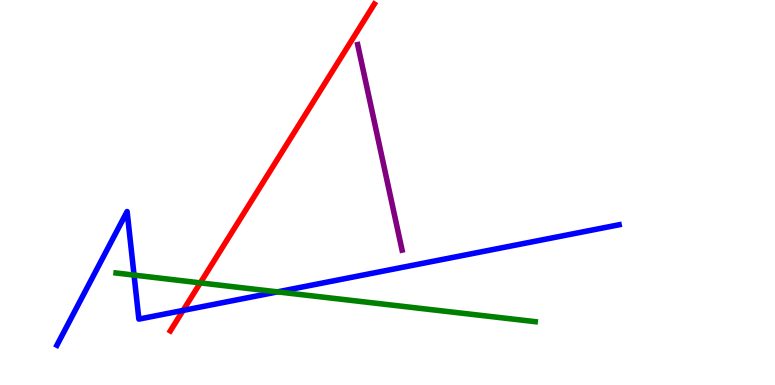[{'lines': ['blue', 'red'], 'intersections': [{'x': 2.36, 'y': 1.94}]}, {'lines': ['green', 'red'], 'intersections': [{'x': 2.58, 'y': 2.65}]}, {'lines': ['purple', 'red'], 'intersections': []}, {'lines': ['blue', 'green'], 'intersections': [{'x': 1.73, 'y': 2.85}, {'x': 3.58, 'y': 2.42}]}, {'lines': ['blue', 'purple'], 'intersections': []}, {'lines': ['green', 'purple'], 'intersections': []}]